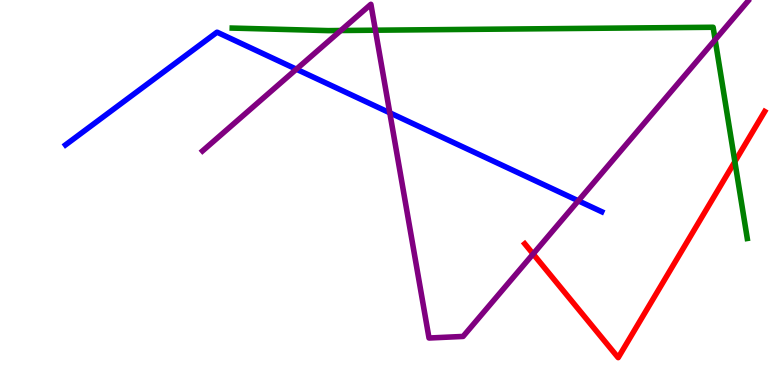[{'lines': ['blue', 'red'], 'intersections': []}, {'lines': ['green', 'red'], 'intersections': [{'x': 9.48, 'y': 5.8}]}, {'lines': ['purple', 'red'], 'intersections': [{'x': 6.88, 'y': 3.4}]}, {'lines': ['blue', 'green'], 'intersections': []}, {'lines': ['blue', 'purple'], 'intersections': [{'x': 3.82, 'y': 8.2}, {'x': 5.03, 'y': 7.07}, {'x': 7.46, 'y': 4.78}]}, {'lines': ['green', 'purple'], 'intersections': [{'x': 4.4, 'y': 9.21}, {'x': 4.84, 'y': 9.22}, {'x': 9.23, 'y': 8.97}]}]